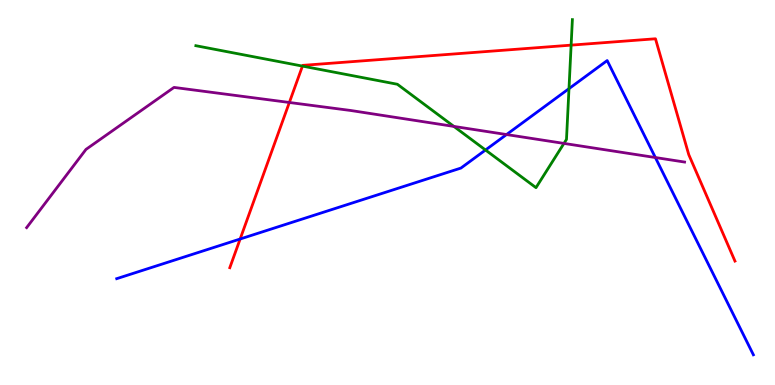[{'lines': ['blue', 'red'], 'intersections': [{'x': 3.1, 'y': 3.79}]}, {'lines': ['green', 'red'], 'intersections': [{'x': 3.9, 'y': 8.28}, {'x': 7.37, 'y': 8.83}]}, {'lines': ['purple', 'red'], 'intersections': [{'x': 3.73, 'y': 7.34}]}, {'lines': ['blue', 'green'], 'intersections': [{'x': 6.26, 'y': 6.1}, {'x': 7.34, 'y': 7.7}]}, {'lines': ['blue', 'purple'], 'intersections': [{'x': 6.54, 'y': 6.51}, {'x': 8.46, 'y': 5.91}]}, {'lines': ['green', 'purple'], 'intersections': [{'x': 5.86, 'y': 6.72}, {'x': 7.28, 'y': 6.27}]}]